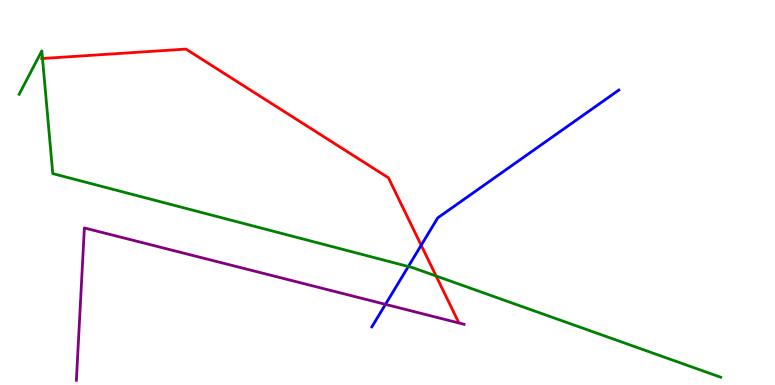[{'lines': ['blue', 'red'], 'intersections': [{'x': 5.43, 'y': 3.63}]}, {'lines': ['green', 'red'], 'intersections': [{'x': 0.548, 'y': 8.48}, {'x': 5.63, 'y': 2.83}]}, {'lines': ['purple', 'red'], 'intersections': []}, {'lines': ['blue', 'green'], 'intersections': [{'x': 5.27, 'y': 3.08}]}, {'lines': ['blue', 'purple'], 'intersections': [{'x': 4.97, 'y': 2.09}]}, {'lines': ['green', 'purple'], 'intersections': []}]